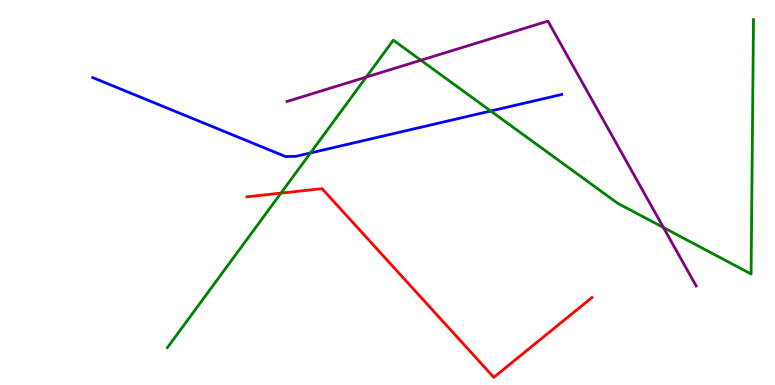[{'lines': ['blue', 'red'], 'intersections': []}, {'lines': ['green', 'red'], 'intersections': [{'x': 3.63, 'y': 4.98}]}, {'lines': ['purple', 'red'], 'intersections': []}, {'lines': ['blue', 'green'], 'intersections': [{'x': 4.01, 'y': 6.03}, {'x': 6.33, 'y': 7.12}]}, {'lines': ['blue', 'purple'], 'intersections': []}, {'lines': ['green', 'purple'], 'intersections': [{'x': 4.73, 'y': 8.0}, {'x': 5.43, 'y': 8.44}, {'x': 8.56, 'y': 4.09}]}]